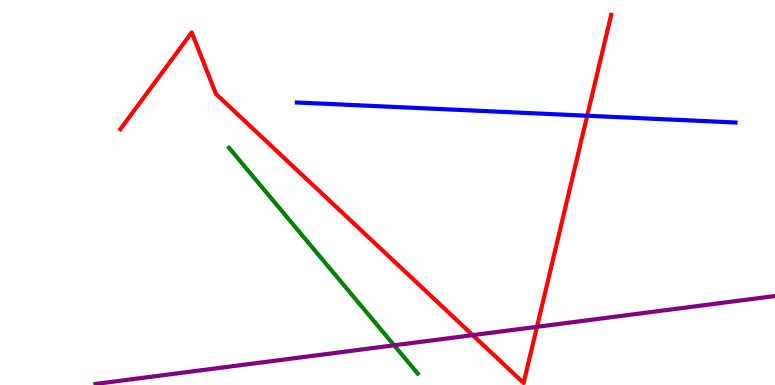[{'lines': ['blue', 'red'], 'intersections': [{'x': 7.58, 'y': 6.99}]}, {'lines': ['green', 'red'], 'intersections': []}, {'lines': ['purple', 'red'], 'intersections': [{'x': 6.1, 'y': 1.3}, {'x': 6.93, 'y': 1.51}]}, {'lines': ['blue', 'green'], 'intersections': []}, {'lines': ['blue', 'purple'], 'intersections': []}, {'lines': ['green', 'purple'], 'intersections': [{'x': 5.09, 'y': 1.03}]}]